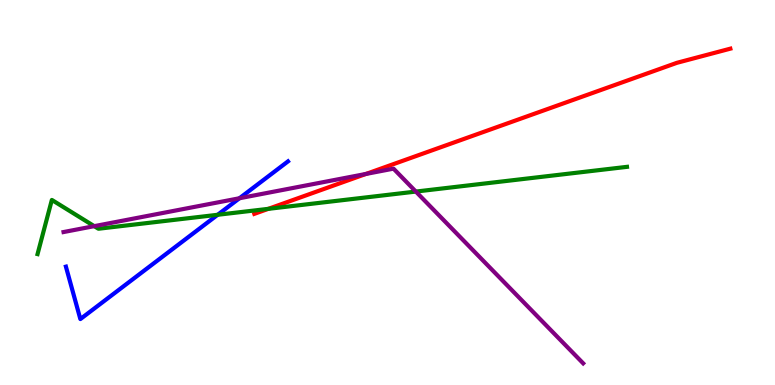[{'lines': ['blue', 'red'], 'intersections': []}, {'lines': ['green', 'red'], 'intersections': [{'x': 3.46, 'y': 4.58}]}, {'lines': ['purple', 'red'], 'intersections': [{'x': 4.72, 'y': 5.48}]}, {'lines': ['blue', 'green'], 'intersections': [{'x': 2.81, 'y': 4.42}]}, {'lines': ['blue', 'purple'], 'intersections': [{'x': 3.09, 'y': 4.85}]}, {'lines': ['green', 'purple'], 'intersections': [{'x': 1.22, 'y': 4.13}, {'x': 5.37, 'y': 5.02}]}]